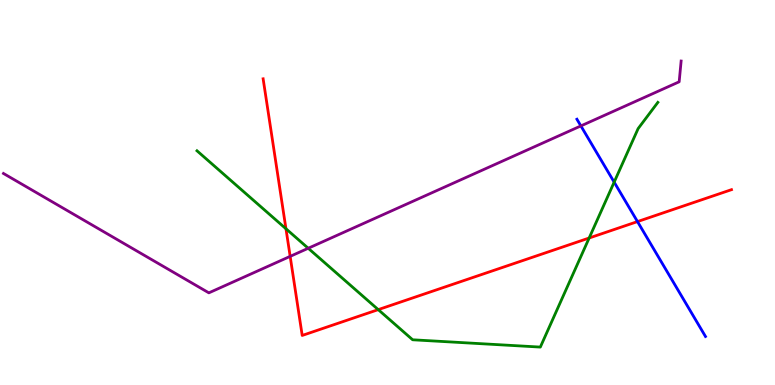[{'lines': ['blue', 'red'], 'intersections': [{'x': 8.23, 'y': 4.24}]}, {'lines': ['green', 'red'], 'intersections': [{'x': 3.69, 'y': 4.06}, {'x': 4.88, 'y': 1.96}, {'x': 7.6, 'y': 3.82}]}, {'lines': ['purple', 'red'], 'intersections': [{'x': 3.74, 'y': 3.34}]}, {'lines': ['blue', 'green'], 'intersections': [{'x': 7.92, 'y': 5.27}]}, {'lines': ['blue', 'purple'], 'intersections': [{'x': 7.5, 'y': 6.73}]}, {'lines': ['green', 'purple'], 'intersections': [{'x': 3.98, 'y': 3.55}]}]